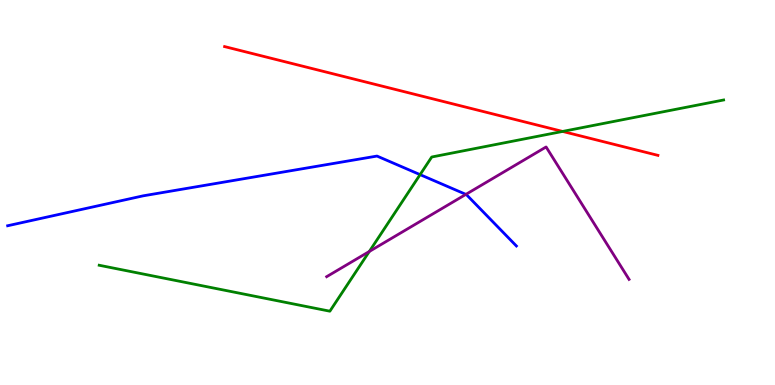[{'lines': ['blue', 'red'], 'intersections': []}, {'lines': ['green', 'red'], 'intersections': [{'x': 7.26, 'y': 6.59}]}, {'lines': ['purple', 'red'], 'intersections': []}, {'lines': ['blue', 'green'], 'intersections': [{'x': 5.42, 'y': 5.46}]}, {'lines': ['blue', 'purple'], 'intersections': [{'x': 6.01, 'y': 4.95}]}, {'lines': ['green', 'purple'], 'intersections': [{'x': 4.77, 'y': 3.47}]}]